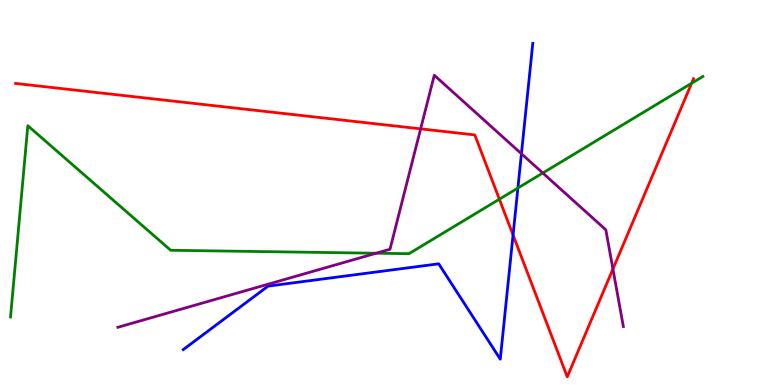[{'lines': ['blue', 'red'], 'intersections': [{'x': 6.62, 'y': 3.9}]}, {'lines': ['green', 'red'], 'intersections': [{'x': 6.44, 'y': 4.83}, {'x': 8.92, 'y': 7.84}]}, {'lines': ['purple', 'red'], 'intersections': [{'x': 5.43, 'y': 6.65}, {'x': 7.91, 'y': 3.01}]}, {'lines': ['blue', 'green'], 'intersections': [{'x': 6.68, 'y': 5.12}]}, {'lines': ['blue', 'purple'], 'intersections': [{'x': 6.73, 'y': 6.01}]}, {'lines': ['green', 'purple'], 'intersections': [{'x': 4.85, 'y': 3.42}, {'x': 7.0, 'y': 5.51}]}]